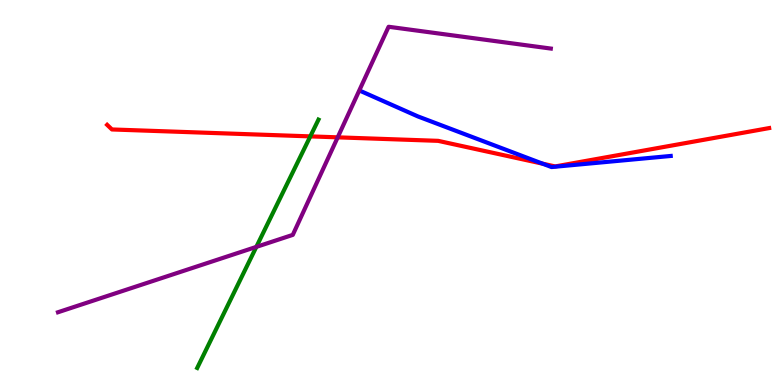[{'lines': ['blue', 'red'], 'intersections': [{'x': 7.0, 'y': 5.75}]}, {'lines': ['green', 'red'], 'intersections': [{'x': 4.0, 'y': 6.46}]}, {'lines': ['purple', 'red'], 'intersections': [{'x': 4.36, 'y': 6.43}]}, {'lines': ['blue', 'green'], 'intersections': []}, {'lines': ['blue', 'purple'], 'intersections': []}, {'lines': ['green', 'purple'], 'intersections': [{'x': 3.31, 'y': 3.59}]}]